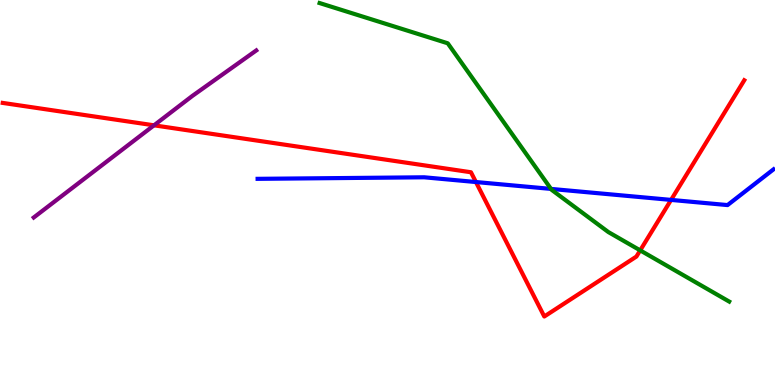[{'lines': ['blue', 'red'], 'intersections': [{'x': 6.14, 'y': 5.27}, {'x': 8.66, 'y': 4.81}]}, {'lines': ['green', 'red'], 'intersections': [{'x': 8.26, 'y': 3.5}]}, {'lines': ['purple', 'red'], 'intersections': [{'x': 1.99, 'y': 6.74}]}, {'lines': ['blue', 'green'], 'intersections': [{'x': 7.11, 'y': 5.09}]}, {'lines': ['blue', 'purple'], 'intersections': []}, {'lines': ['green', 'purple'], 'intersections': []}]